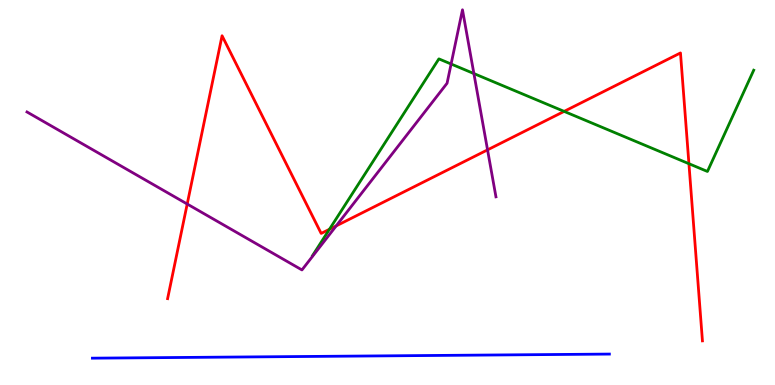[{'lines': ['blue', 'red'], 'intersections': []}, {'lines': ['green', 'red'], 'intersections': [{'x': 4.25, 'y': 4.04}, {'x': 7.28, 'y': 7.11}, {'x': 8.89, 'y': 5.75}]}, {'lines': ['purple', 'red'], 'intersections': [{'x': 2.42, 'y': 4.7}, {'x': 4.34, 'y': 4.13}, {'x': 6.29, 'y': 6.11}]}, {'lines': ['blue', 'green'], 'intersections': []}, {'lines': ['blue', 'purple'], 'intersections': []}, {'lines': ['green', 'purple'], 'intersections': [{'x': 5.82, 'y': 8.34}, {'x': 6.11, 'y': 8.09}]}]